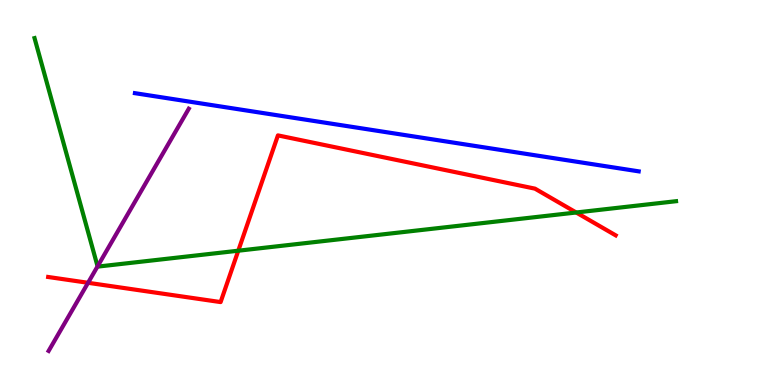[{'lines': ['blue', 'red'], 'intersections': []}, {'lines': ['green', 'red'], 'intersections': [{'x': 3.07, 'y': 3.49}, {'x': 7.43, 'y': 4.48}]}, {'lines': ['purple', 'red'], 'intersections': [{'x': 1.14, 'y': 2.65}]}, {'lines': ['blue', 'green'], 'intersections': []}, {'lines': ['blue', 'purple'], 'intersections': []}, {'lines': ['green', 'purple'], 'intersections': [{'x': 1.26, 'y': 3.08}]}]